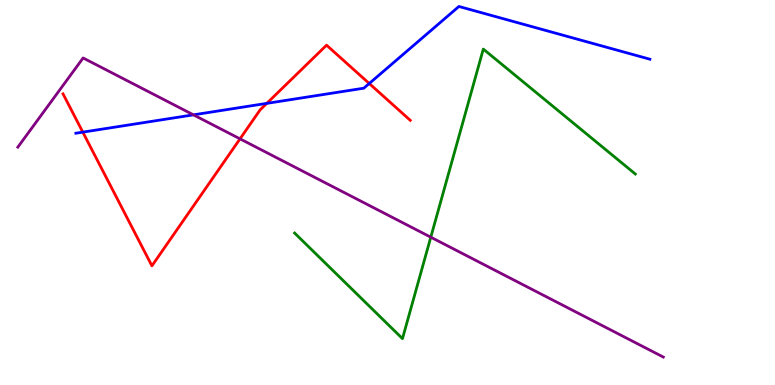[{'lines': ['blue', 'red'], 'intersections': [{'x': 1.07, 'y': 6.57}, {'x': 3.44, 'y': 7.32}, {'x': 4.76, 'y': 7.83}]}, {'lines': ['green', 'red'], 'intersections': []}, {'lines': ['purple', 'red'], 'intersections': [{'x': 3.1, 'y': 6.39}]}, {'lines': ['blue', 'green'], 'intersections': []}, {'lines': ['blue', 'purple'], 'intersections': [{'x': 2.5, 'y': 7.02}]}, {'lines': ['green', 'purple'], 'intersections': [{'x': 5.56, 'y': 3.84}]}]